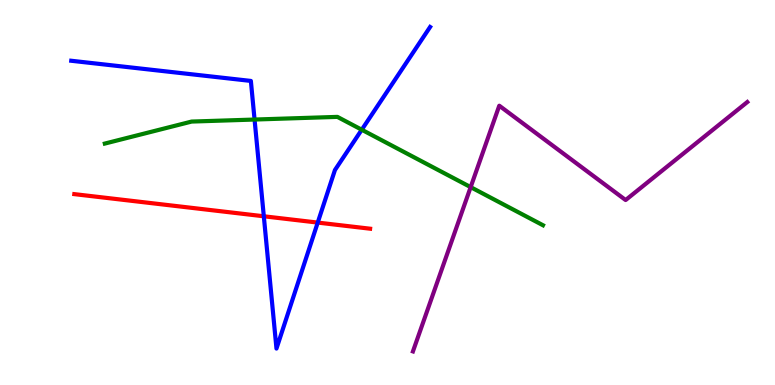[{'lines': ['blue', 'red'], 'intersections': [{'x': 3.4, 'y': 4.38}, {'x': 4.1, 'y': 4.22}]}, {'lines': ['green', 'red'], 'intersections': []}, {'lines': ['purple', 'red'], 'intersections': []}, {'lines': ['blue', 'green'], 'intersections': [{'x': 3.28, 'y': 6.9}, {'x': 4.67, 'y': 6.63}]}, {'lines': ['blue', 'purple'], 'intersections': []}, {'lines': ['green', 'purple'], 'intersections': [{'x': 6.07, 'y': 5.14}]}]